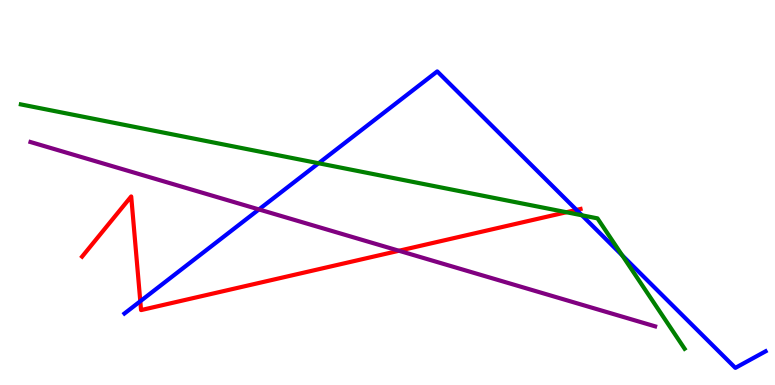[{'lines': ['blue', 'red'], 'intersections': [{'x': 1.81, 'y': 2.18}, {'x': 7.44, 'y': 4.55}]}, {'lines': ['green', 'red'], 'intersections': [{'x': 7.31, 'y': 4.49}]}, {'lines': ['purple', 'red'], 'intersections': [{'x': 5.15, 'y': 3.49}]}, {'lines': ['blue', 'green'], 'intersections': [{'x': 4.11, 'y': 5.76}, {'x': 7.51, 'y': 4.41}, {'x': 8.03, 'y': 3.37}]}, {'lines': ['blue', 'purple'], 'intersections': [{'x': 3.34, 'y': 4.56}]}, {'lines': ['green', 'purple'], 'intersections': []}]